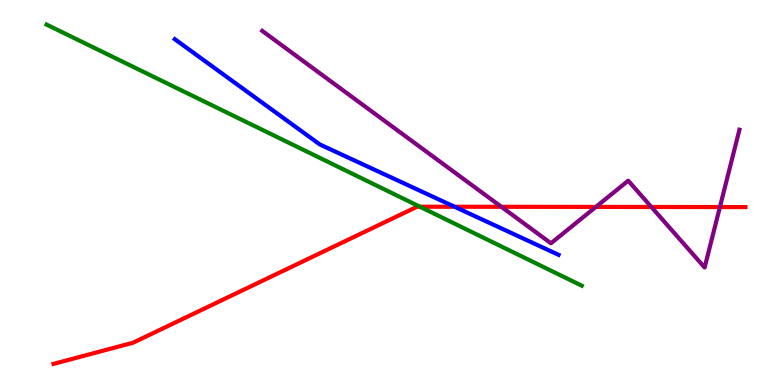[{'lines': ['blue', 'red'], 'intersections': [{'x': 5.87, 'y': 4.63}]}, {'lines': ['green', 'red'], 'intersections': [{'x': 5.42, 'y': 4.63}]}, {'lines': ['purple', 'red'], 'intersections': [{'x': 6.47, 'y': 4.63}, {'x': 7.69, 'y': 4.63}, {'x': 8.4, 'y': 4.62}, {'x': 9.29, 'y': 4.62}]}, {'lines': ['blue', 'green'], 'intersections': []}, {'lines': ['blue', 'purple'], 'intersections': []}, {'lines': ['green', 'purple'], 'intersections': []}]